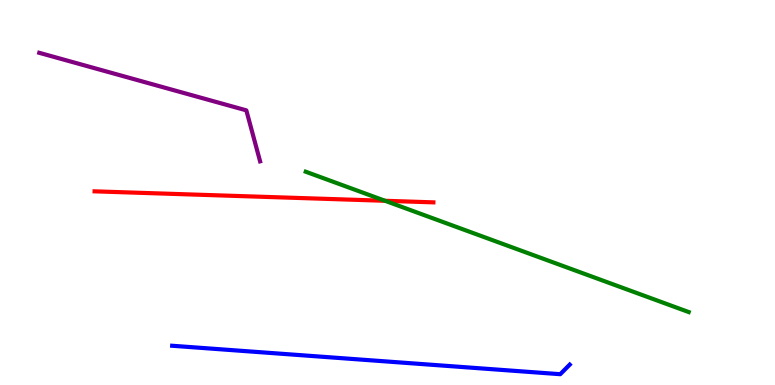[{'lines': ['blue', 'red'], 'intersections': []}, {'lines': ['green', 'red'], 'intersections': [{'x': 4.97, 'y': 4.78}]}, {'lines': ['purple', 'red'], 'intersections': []}, {'lines': ['blue', 'green'], 'intersections': []}, {'lines': ['blue', 'purple'], 'intersections': []}, {'lines': ['green', 'purple'], 'intersections': []}]